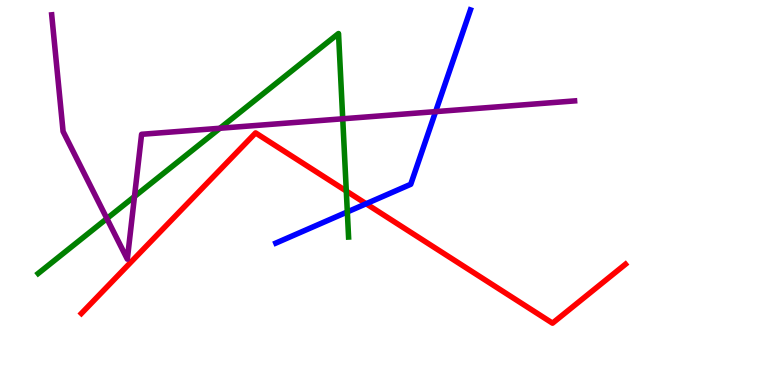[{'lines': ['blue', 'red'], 'intersections': [{'x': 4.72, 'y': 4.71}]}, {'lines': ['green', 'red'], 'intersections': [{'x': 4.47, 'y': 5.04}]}, {'lines': ['purple', 'red'], 'intersections': []}, {'lines': ['blue', 'green'], 'intersections': [{'x': 4.48, 'y': 4.5}]}, {'lines': ['blue', 'purple'], 'intersections': [{'x': 5.62, 'y': 7.1}]}, {'lines': ['green', 'purple'], 'intersections': [{'x': 1.38, 'y': 4.32}, {'x': 1.74, 'y': 4.9}, {'x': 2.84, 'y': 6.67}, {'x': 4.42, 'y': 6.91}]}]